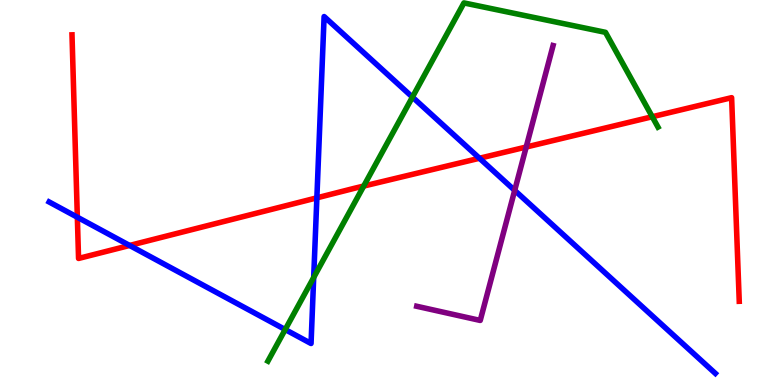[{'lines': ['blue', 'red'], 'intersections': [{'x': 0.998, 'y': 4.36}, {'x': 1.67, 'y': 3.62}, {'x': 4.09, 'y': 4.86}, {'x': 6.19, 'y': 5.89}]}, {'lines': ['green', 'red'], 'intersections': [{'x': 4.69, 'y': 5.17}, {'x': 8.42, 'y': 6.97}]}, {'lines': ['purple', 'red'], 'intersections': [{'x': 6.79, 'y': 6.18}]}, {'lines': ['blue', 'green'], 'intersections': [{'x': 3.68, 'y': 1.44}, {'x': 4.05, 'y': 2.79}, {'x': 5.32, 'y': 7.48}]}, {'lines': ['blue', 'purple'], 'intersections': [{'x': 6.64, 'y': 5.05}]}, {'lines': ['green', 'purple'], 'intersections': []}]